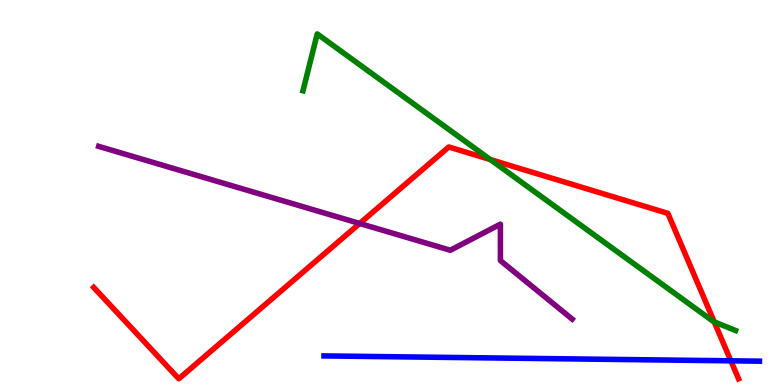[{'lines': ['blue', 'red'], 'intersections': [{'x': 9.43, 'y': 0.628}]}, {'lines': ['green', 'red'], 'intersections': [{'x': 6.33, 'y': 5.86}, {'x': 9.22, 'y': 1.64}]}, {'lines': ['purple', 'red'], 'intersections': [{'x': 4.64, 'y': 4.2}]}, {'lines': ['blue', 'green'], 'intersections': []}, {'lines': ['blue', 'purple'], 'intersections': []}, {'lines': ['green', 'purple'], 'intersections': []}]